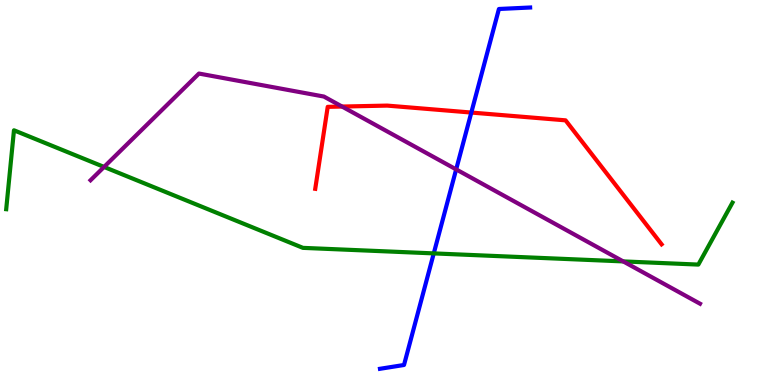[{'lines': ['blue', 'red'], 'intersections': [{'x': 6.08, 'y': 7.08}]}, {'lines': ['green', 'red'], 'intersections': []}, {'lines': ['purple', 'red'], 'intersections': [{'x': 4.41, 'y': 7.23}]}, {'lines': ['blue', 'green'], 'intersections': [{'x': 5.6, 'y': 3.42}]}, {'lines': ['blue', 'purple'], 'intersections': [{'x': 5.89, 'y': 5.6}]}, {'lines': ['green', 'purple'], 'intersections': [{'x': 1.34, 'y': 5.66}, {'x': 8.04, 'y': 3.21}]}]